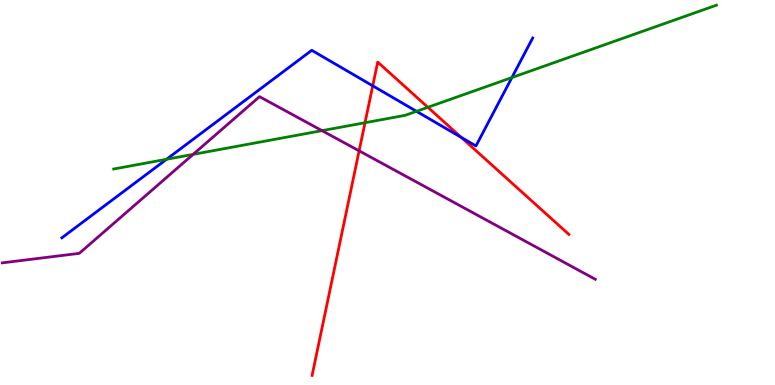[{'lines': ['blue', 'red'], 'intersections': [{'x': 4.81, 'y': 7.77}, {'x': 5.95, 'y': 6.43}]}, {'lines': ['green', 'red'], 'intersections': [{'x': 4.71, 'y': 6.81}, {'x': 5.52, 'y': 7.21}]}, {'lines': ['purple', 'red'], 'intersections': [{'x': 4.63, 'y': 6.08}]}, {'lines': ['blue', 'green'], 'intersections': [{'x': 2.15, 'y': 5.86}, {'x': 5.37, 'y': 7.11}, {'x': 6.61, 'y': 7.99}]}, {'lines': ['blue', 'purple'], 'intersections': []}, {'lines': ['green', 'purple'], 'intersections': [{'x': 2.49, 'y': 5.99}, {'x': 4.15, 'y': 6.61}]}]